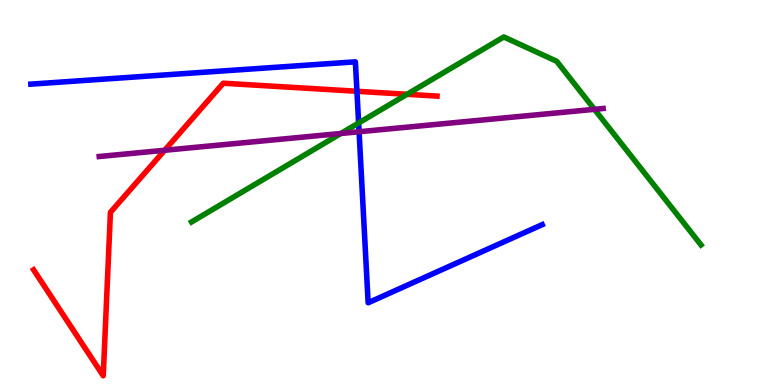[{'lines': ['blue', 'red'], 'intersections': [{'x': 4.61, 'y': 7.63}]}, {'lines': ['green', 'red'], 'intersections': [{'x': 5.25, 'y': 7.55}]}, {'lines': ['purple', 'red'], 'intersections': [{'x': 2.12, 'y': 6.1}]}, {'lines': ['blue', 'green'], 'intersections': [{'x': 4.63, 'y': 6.81}]}, {'lines': ['blue', 'purple'], 'intersections': [{'x': 4.63, 'y': 6.58}]}, {'lines': ['green', 'purple'], 'intersections': [{'x': 4.4, 'y': 6.53}, {'x': 7.67, 'y': 7.16}]}]